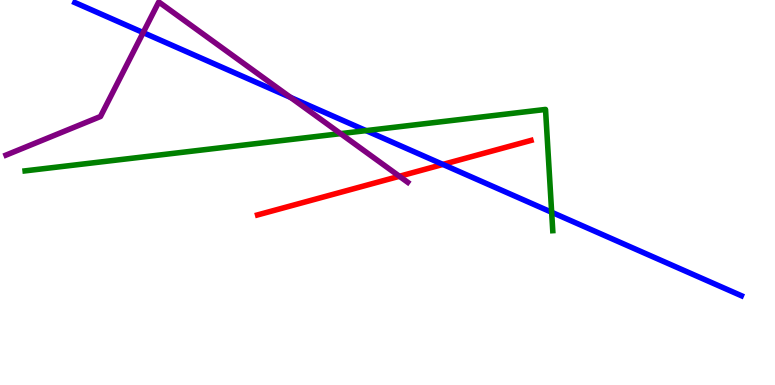[{'lines': ['blue', 'red'], 'intersections': [{'x': 5.71, 'y': 5.73}]}, {'lines': ['green', 'red'], 'intersections': []}, {'lines': ['purple', 'red'], 'intersections': [{'x': 5.15, 'y': 5.42}]}, {'lines': ['blue', 'green'], 'intersections': [{'x': 4.72, 'y': 6.61}, {'x': 7.12, 'y': 4.49}]}, {'lines': ['blue', 'purple'], 'intersections': [{'x': 1.85, 'y': 9.15}, {'x': 3.75, 'y': 7.47}]}, {'lines': ['green', 'purple'], 'intersections': [{'x': 4.39, 'y': 6.53}]}]